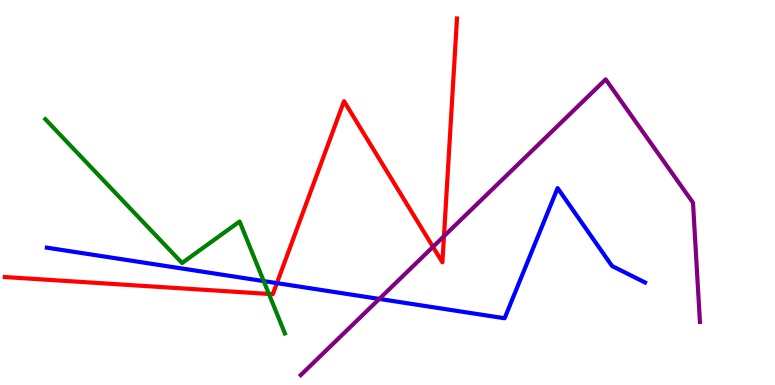[{'lines': ['blue', 'red'], 'intersections': [{'x': 3.57, 'y': 2.65}]}, {'lines': ['green', 'red'], 'intersections': [{'x': 3.47, 'y': 2.36}]}, {'lines': ['purple', 'red'], 'intersections': [{'x': 5.59, 'y': 3.59}, {'x': 5.73, 'y': 3.87}]}, {'lines': ['blue', 'green'], 'intersections': [{'x': 3.4, 'y': 2.7}]}, {'lines': ['blue', 'purple'], 'intersections': [{'x': 4.89, 'y': 2.24}]}, {'lines': ['green', 'purple'], 'intersections': []}]